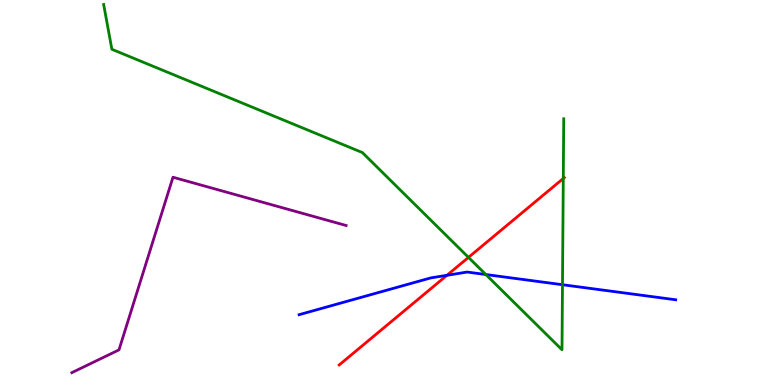[{'lines': ['blue', 'red'], 'intersections': [{'x': 5.77, 'y': 2.85}]}, {'lines': ['green', 'red'], 'intersections': [{'x': 6.04, 'y': 3.31}, {'x': 7.27, 'y': 5.36}]}, {'lines': ['purple', 'red'], 'intersections': []}, {'lines': ['blue', 'green'], 'intersections': [{'x': 6.27, 'y': 2.87}, {'x': 7.26, 'y': 2.6}]}, {'lines': ['blue', 'purple'], 'intersections': []}, {'lines': ['green', 'purple'], 'intersections': []}]